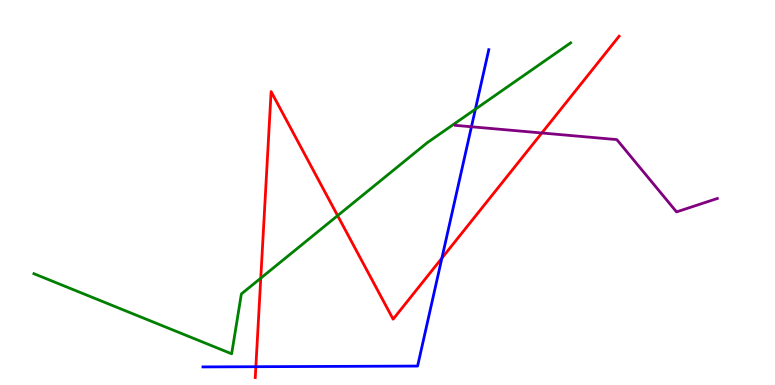[{'lines': ['blue', 'red'], 'intersections': [{'x': 3.3, 'y': 0.475}, {'x': 5.7, 'y': 3.29}]}, {'lines': ['green', 'red'], 'intersections': [{'x': 3.36, 'y': 2.77}, {'x': 4.36, 'y': 4.4}]}, {'lines': ['purple', 'red'], 'intersections': [{'x': 6.99, 'y': 6.55}]}, {'lines': ['blue', 'green'], 'intersections': [{'x': 6.13, 'y': 7.16}]}, {'lines': ['blue', 'purple'], 'intersections': [{'x': 6.08, 'y': 6.71}]}, {'lines': ['green', 'purple'], 'intersections': []}]